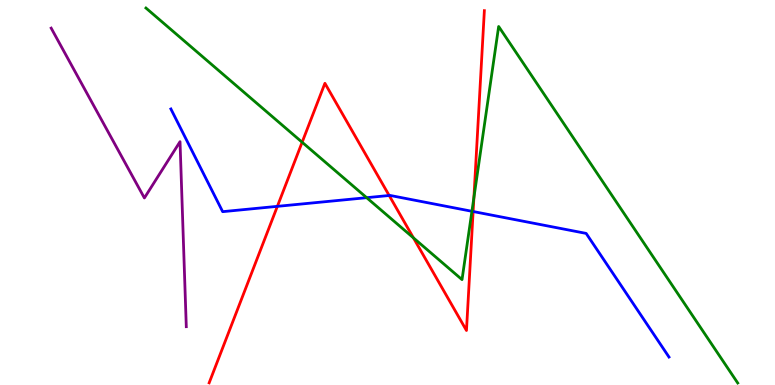[{'lines': ['blue', 'red'], 'intersections': [{'x': 3.58, 'y': 4.64}, {'x': 5.02, 'y': 4.92}, {'x': 6.1, 'y': 4.51}]}, {'lines': ['green', 'red'], 'intersections': [{'x': 3.9, 'y': 6.31}, {'x': 5.33, 'y': 3.82}, {'x': 6.11, 'y': 4.87}]}, {'lines': ['purple', 'red'], 'intersections': []}, {'lines': ['blue', 'green'], 'intersections': [{'x': 4.73, 'y': 4.87}, {'x': 6.09, 'y': 4.51}]}, {'lines': ['blue', 'purple'], 'intersections': []}, {'lines': ['green', 'purple'], 'intersections': []}]